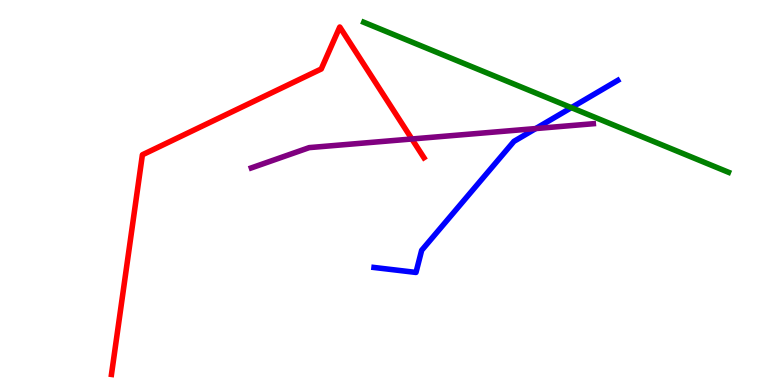[{'lines': ['blue', 'red'], 'intersections': []}, {'lines': ['green', 'red'], 'intersections': []}, {'lines': ['purple', 'red'], 'intersections': [{'x': 5.31, 'y': 6.39}]}, {'lines': ['blue', 'green'], 'intersections': [{'x': 7.37, 'y': 7.2}]}, {'lines': ['blue', 'purple'], 'intersections': [{'x': 6.91, 'y': 6.66}]}, {'lines': ['green', 'purple'], 'intersections': []}]